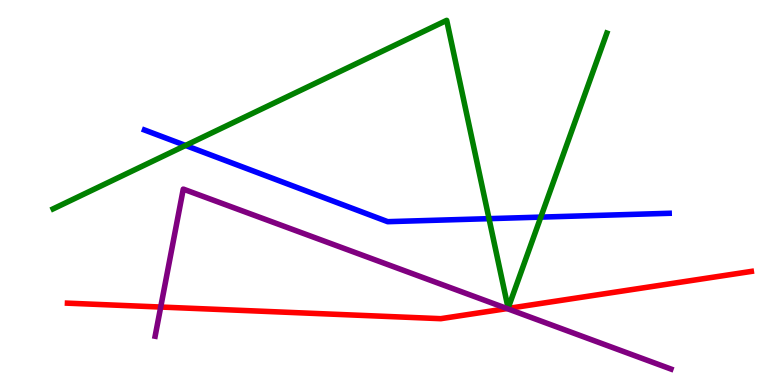[{'lines': ['blue', 'red'], 'intersections': []}, {'lines': ['green', 'red'], 'intersections': []}, {'lines': ['purple', 'red'], 'intersections': [{'x': 2.07, 'y': 2.03}, {'x': 6.54, 'y': 1.98}]}, {'lines': ['blue', 'green'], 'intersections': [{'x': 2.39, 'y': 6.22}, {'x': 6.31, 'y': 4.32}, {'x': 6.98, 'y': 4.36}]}, {'lines': ['blue', 'purple'], 'intersections': []}, {'lines': ['green', 'purple'], 'intersections': []}]